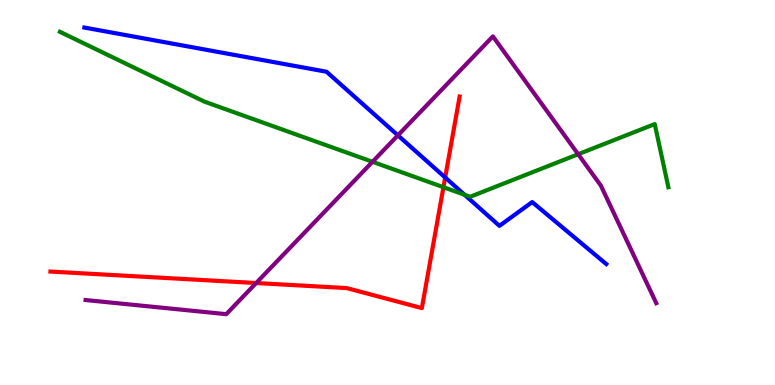[{'lines': ['blue', 'red'], 'intersections': [{'x': 5.74, 'y': 5.39}]}, {'lines': ['green', 'red'], 'intersections': [{'x': 5.72, 'y': 5.14}]}, {'lines': ['purple', 'red'], 'intersections': [{'x': 3.31, 'y': 2.65}]}, {'lines': ['blue', 'green'], 'intersections': [{'x': 5.99, 'y': 4.94}]}, {'lines': ['blue', 'purple'], 'intersections': [{'x': 5.13, 'y': 6.48}]}, {'lines': ['green', 'purple'], 'intersections': [{'x': 4.81, 'y': 5.8}, {'x': 7.46, 'y': 5.99}]}]